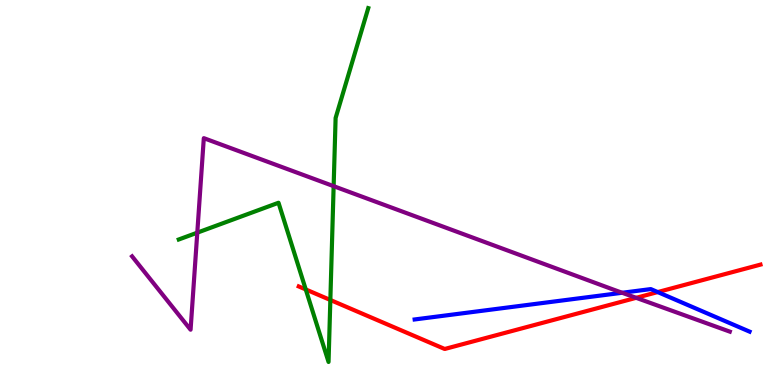[{'lines': ['blue', 'red'], 'intersections': [{'x': 8.49, 'y': 2.41}]}, {'lines': ['green', 'red'], 'intersections': [{'x': 3.95, 'y': 2.48}, {'x': 4.26, 'y': 2.21}]}, {'lines': ['purple', 'red'], 'intersections': [{'x': 8.21, 'y': 2.26}]}, {'lines': ['blue', 'green'], 'intersections': []}, {'lines': ['blue', 'purple'], 'intersections': [{'x': 8.03, 'y': 2.4}]}, {'lines': ['green', 'purple'], 'intersections': [{'x': 2.55, 'y': 3.96}, {'x': 4.31, 'y': 5.16}]}]